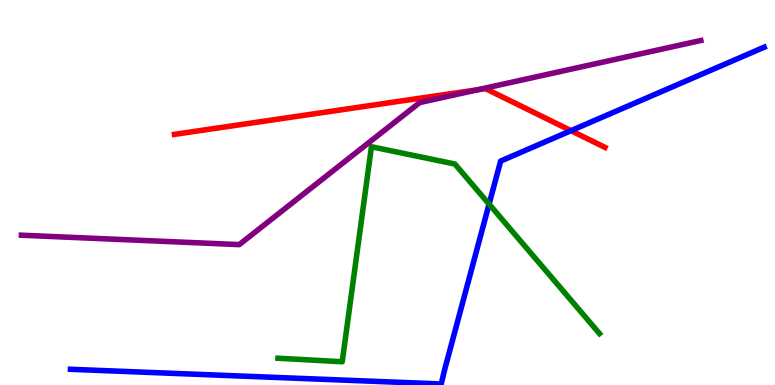[{'lines': ['blue', 'red'], 'intersections': [{'x': 7.37, 'y': 6.61}]}, {'lines': ['green', 'red'], 'intersections': []}, {'lines': ['purple', 'red'], 'intersections': [{'x': 6.17, 'y': 7.67}]}, {'lines': ['blue', 'green'], 'intersections': [{'x': 6.31, 'y': 4.7}]}, {'lines': ['blue', 'purple'], 'intersections': []}, {'lines': ['green', 'purple'], 'intersections': []}]